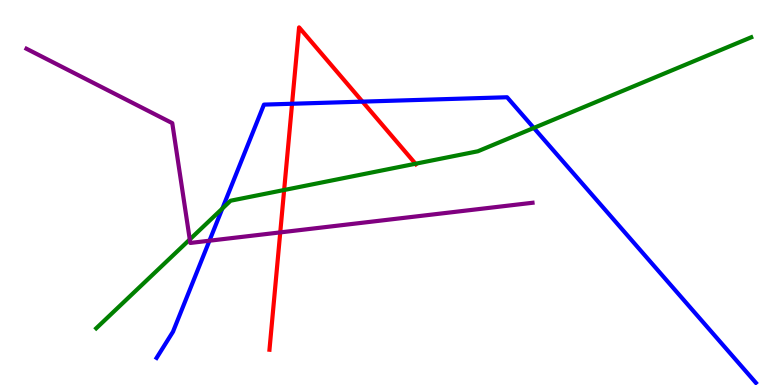[{'lines': ['blue', 'red'], 'intersections': [{'x': 3.77, 'y': 7.3}, {'x': 4.68, 'y': 7.36}]}, {'lines': ['green', 'red'], 'intersections': [{'x': 3.67, 'y': 5.06}, {'x': 5.36, 'y': 5.75}]}, {'lines': ['purple', 'red'], 'intersections': [{'x': 3.62, 'y': 3.96}]}, {'lines': ['blue', 'green'], 'intersections': [{'x': 2.87, 'y': 4.58}, {'x': 6.89, 'y': 6.68}]}, {'lines': ['blue', 'purple'], 'intersections': [{'x': 2.7, 'y': 3.75}]}, {'lines': ['green', 'purple'], 'intersections': [{'x': 2.45, 'y': 3.78}]}]